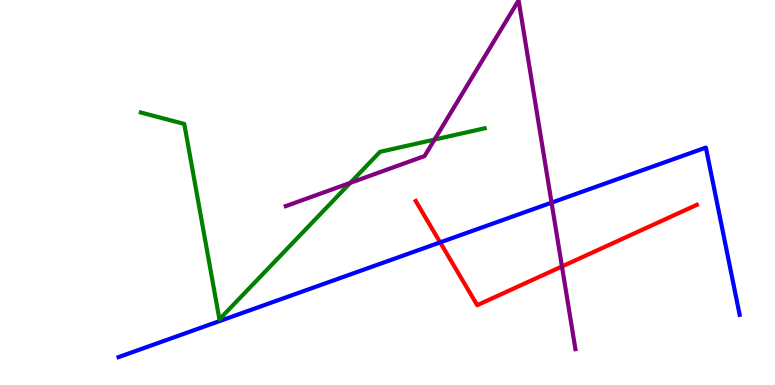[{'lines': ['blue', 'red'], 'intersections': [{'x': 5.68, 'y': 3.7}]}, {'lines': ['green', 'red'], 'intersections': []}, {'lines': ['purple', 'red'], 'intersections': [{'x': 7.25, 'y': 3.08}]}, {'lines': ['blue', 'green'], 'intersections': []}, {'lines': ['blue', 'purple'], 'intersections': [{'x': 7.12, 'y': 4.74}]}, {'lines': ['green', 'purple'], 'intersections': [{'x': 4.52, 'y': 5.25}, {'x': 5.61, 'y': 6.37}]}]